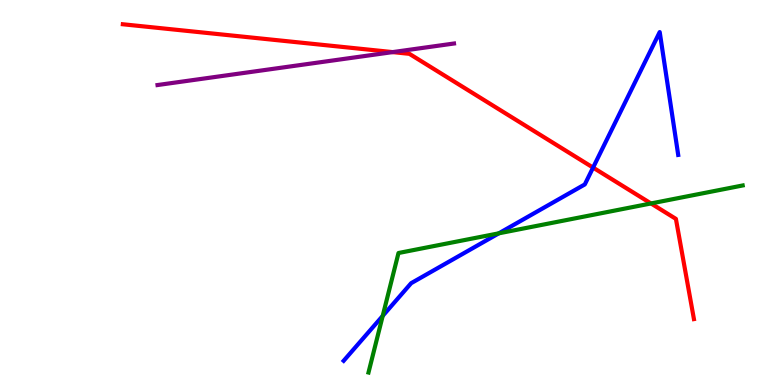[{'lines': ['blue', 'red'], 'intersections': [{'x': 7.65, 'y': 5.65}]}, {'lines': ['green', 'red'], 'intersections': [{'x': 8.4, 'y': 4.72}]}, {'lines': ['purple', 'red'], 'intersections': [{'x': 5.07, 'y': 8.65}]}, {'lines': ['blue', 'green'], 'intersections': [{'x': 4.94, 'y': 1.8}, {'x': 6.44, 'y': 3.94}]}, {'lines': ['blue', 'purple'], 'intersections': []}, {'lines': ['green', 'purple'], 'intersections': []}]